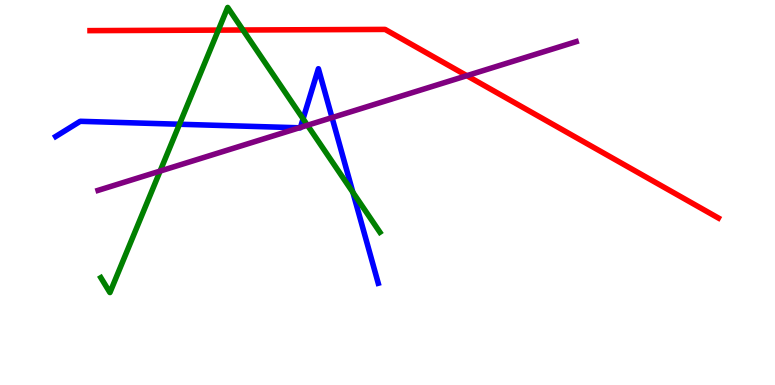[{'lines': ['blue', 'red'], 'intersections': []}, {'lines': ['green', 'red'], 'intersections': [{'x': 2.82, 'y': 9.22}, {'x': 3.14, 'y': 9.22}]}, {'lines': ['purple', 'red'], 'intersections': [{'x': 6.02, 'y': 8.03}]}, {'lines': ['blue', 'green'], 'intersections': [{'x': 2.32, 'y': 6.77}, {'x': 3.91, 'y': 6.91}, {'x': 4.55, 'y': 5.0}]}, {'lines': ['blue', 'purple'], 'intersections': [{'x': 3.86, 'y': 6.68}, {'x': 3.88, 'y': 6.69}, {'x': 4.28, 'y': 6.95}]}, {'lines': ['green', 'purple'], 'intersections': [{'x': 2.07, 'y': 5.56}, {'x': 3.97, 'y': 6.75}]}]